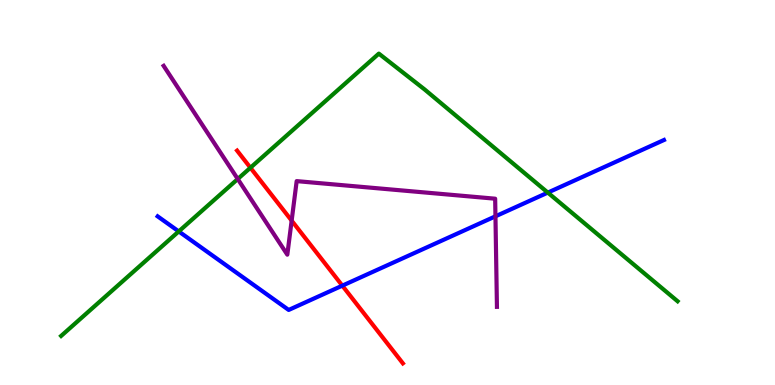[{'lines': ['blue', 'red'], 'intersections': [{'x': 4.42, 'y': 2.58}]}, {'lines': ['green', 'red'], 'intersections': [{'x': 3.23, 'y': 5.64}]}, {'lines': ['purple', 'red'], 'intersections': [{'x': 3.76, 'y': 4.27}]}, {'lines': ['blue', 'green'], 'intersections': [{'x': 2.31, 'y': 3.99}, {'x': 7.07, 'y': 5.0}]}, {'lines': ['blue', 'purple'], 'intersections': [{'x': 6.39, 'y': 4.38}]}, {'lines': ['green', 'purple'], 'intersections': [{'x': 3.07, 'y': 5.35}]}]